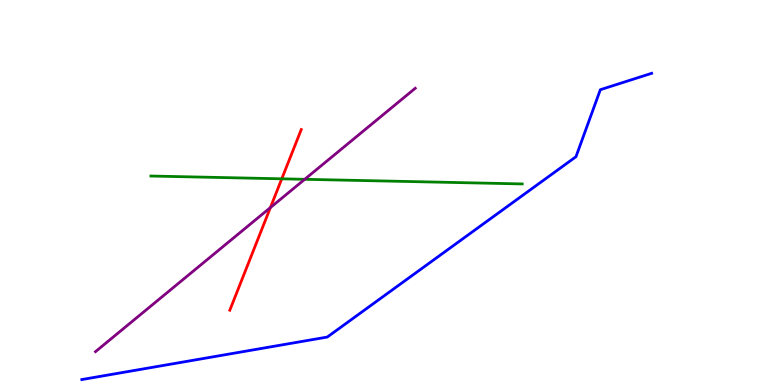[{'lines': ['blue', 'red'], 'intersections': []}, {'lines': ['green', 'red'], 'intersections': [{'x': 3.64, 'y': 5.36}]}, {'lines': ['purple', 'red'], 'intersections': [{'x': 3.49, 'y': 4.61}]}, {'lines': ['blue', 'green'], 'intersections': []}, {'lines': ['blue', 'purple'], 'intersections': []}, {'lines': ['green', 'purple'], 'intersections': [{'x': 3.93, 'y': 5.34}]}]